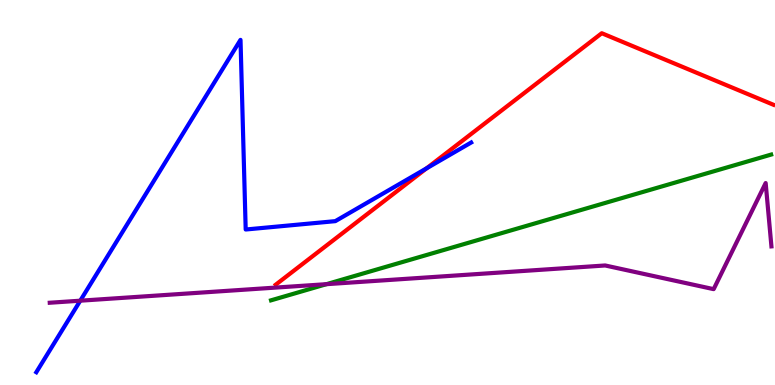[{'lines': ['blue', 'red'], 'intersections': [{'x': 5.5, 'y': 5.63}]}, {'lines': ['green', 'red'], 'intersections': []}, {'lines': ['purple', 'red'], 'intersections': []}, {'lines': ['blue', 'green'], 'intersections': []}, {'lines': ['blue', 'purple'], 'intersections': [{'x': 1.04, 'y': 2.19}]}, {'lines': ['green', 'purple'], 'intersections': [{'x': 4.21, 'y': 2.62}]}]